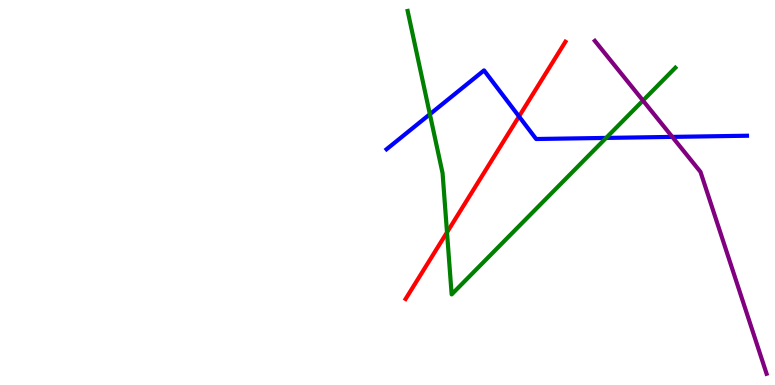[{'lines': ['blue', 'red'], 'intersections': [{'x': 6.7, 'y': 6.98}]}, {'lines': ['green', 'red'], 'intersections': [{'x': 5.77, 'y': 3.97}]}, {'lines': ['purple', 'red'], 'intersections': []}, {'lines': ['blue', 'green'], 'intersections': [{'x': 5.55, 'y': 7.03}, {'x': 7.82, 'y': 6.42}]}, {'lines': ['blue', 'purple'], 'intersections': [{'x': 8.67, 'y': 6.44}]}, {'lines': ['green', 'purple'], 'intersections': [{'x': 8.3, 'y': 7.39}]}]